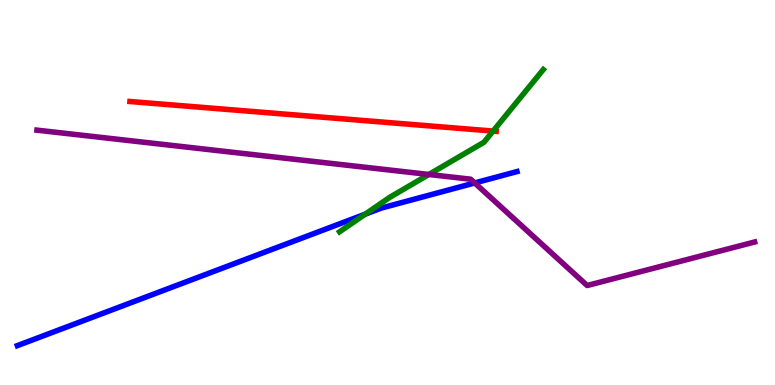[{'lines': ['blue', 'red'], 'intersections': []}, {'lines': ['green', 'red'], 'intersections': [{'x': 6.36, 'y': 6.6}]}, {'lines': ['purple', 'red'], 'intersections': []}, {'lines': ['blue', 'green'], 'intersections': [{'x': 4.71, 'y': 4.44}]}, {'lines': ['blue', 'purple'], 'intersections': [{'x': 6.13, 'y': 5.25}]}, {'lines': ['green', 'purple'], 'intersections': [{'x': 5.53, 'y': 5.47}]}]